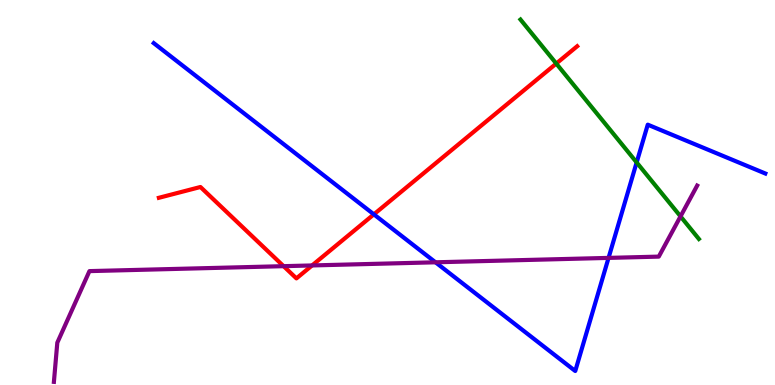[{'lines': ['blue', 'red'], 'intersections': [{'x': 4.82, 'y': 4.43}]}, {'lines': ['green', 'red'], 'intersections': [{'x': 7.18, 'y': 8.35}]}, {'lines': ['purple', 'red'], 'intersections': [{'x': 3.66, 'y': 3.09}, {'x': 4.03, 'y': 3.11}]}, {'lines': ['blue', 'green'], 'intersections': [{'x': 8.21, 'y': 5.78}]}, {'lines': ['blue', 'purple'], 'intersections': [{'x': 5.62, 'y': 3.19}, {'x': 7.85, 'y': 3.3}]}, {'lines': ['green', 'purple'], 'intersections': [{'x': 8.78, 'y': 4.38}]}]